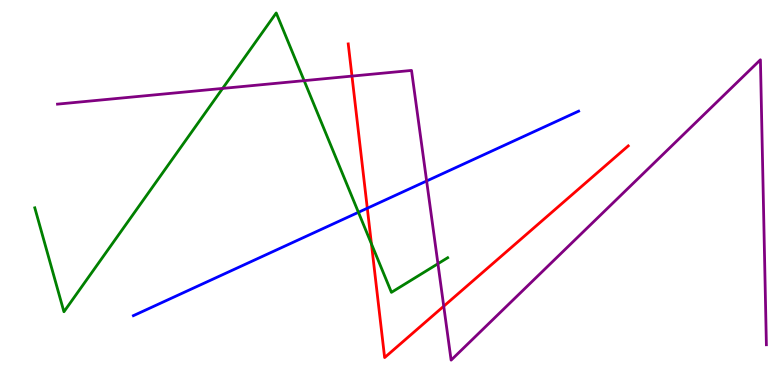[{'lines': ['blue', 'red'], 'intersections': [{'x': 4.74, 'y': 4.59}]}, {'lines': ['green', 'red'], 'intersections': [{'x': 4.79, 'y': 3.67}]}, {'lines': ['purple', 'red'], 'intersections': [{'x': 4.54, 'y': 8.02}, {'x': 5.73, 'y': 2.05}]}, {'lines': ['blue', 'green'], 'intersections': [{'x': 4.62, 'y': 4.49}]}, {'lines': ['blue', 'purple'], 'intersections': [{'x': 5.5, 'y': 5.3}]}, {'lines': ['green', 'purple'], 'intersections': [{'x': 2.87, 'y': 7.7}, {'x': 3.92, 'y': 7.91}, {'x': 5.65, 'y': 3.15}]}]